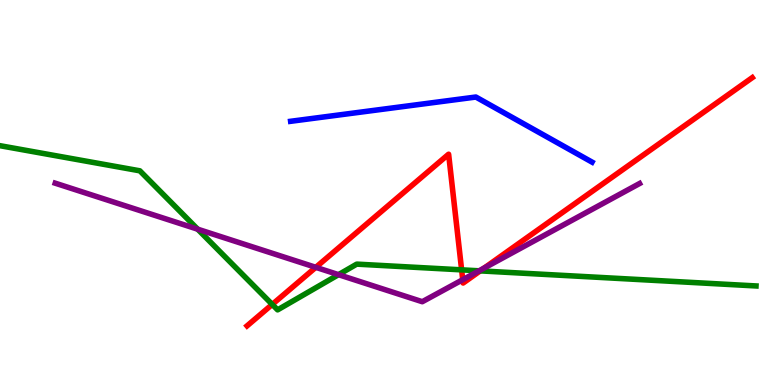[{'lines': ['blue', 'red'], 'intersections': []}, {'lines': ['green', 'red'], 'intersections': [{'x': 3.51, 'y': 2.09}, {'x': 5.96, 'y': 2.99}, {'x': 6.2, 'y': 2.96}]}, {'lines': ['purple', 'red'], 'intersections': [{'x': 4.07, 'y': 3.06}, {'x': 5.97, 'y': 2.73}, {'x': 6.25, 'y': 3.04}]}, {'lines': ['blue', 'green'], 'intersections': []}, {'lines': ['blue', 'purple'], 'intersections': []}, {'lines': ['green', 'purple'], 'intersections': [{'x': 2.55, 'y': 4.05}, {'x': 4.37, 'y': 2.87}, {'x': 6.18, 'y': 2.97}]}]